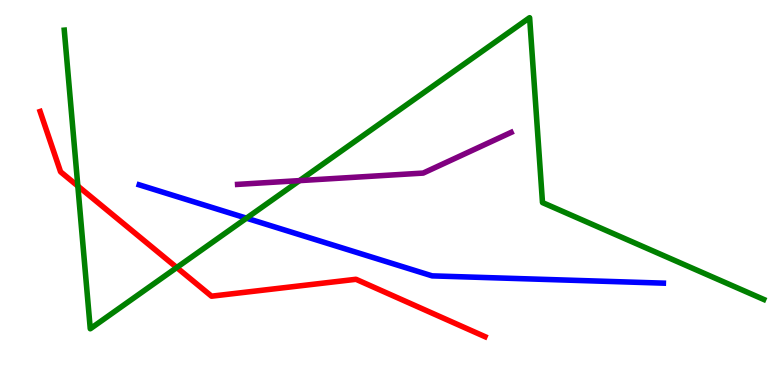[{'lines': ['blue', 'red'], 'intersections': []}, {'lines': ['green', 'red'], 'intersections': [{'x': 1.0, 'y': 5.17}, {'x': 2.28, 'y': 3.05}]}, {'lines': ['purple', 'red'], 'intersections': []}, {'lines': ['blue', 'green'], 'intersections': [{'x': 3.18, 'y': 4.33}]}, {'lines': ['blue', 'purple'], 'intersections': []}, {'lines': ['green', 'purple'], 'intersections': [{'x': 3.86, 'y': 5.31}]}]